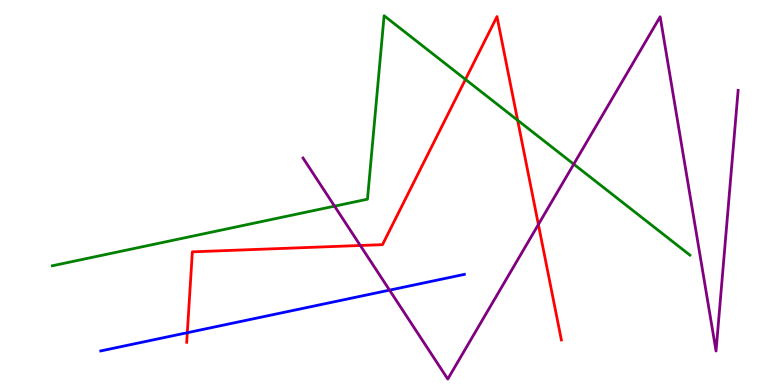[{'lines': ['blue', 'red'], 'intersections': [{'x': 2.42, 'y': 1.36}]}, {'lines': ['green', 'red'], 'intersections': [{'x': 6.01, 'y': 7.94}, {'x': 6.68, 'y': 6.88}]}, {'lines': ['purple', 'red'], 'intersections': [{'x': 4.65, 'y': 3.62}, {'x': 6.95, 'y': 4.17}]}, {'lines': ['blue', 'green'], 'intersections': []}, {'lines': ['blue', 'purple'], 'intersections': [{'x': 5.03, 'y': 2.46}]}, {'lines': ['green', 'purple'], 'intersections': [{'x': 4.32, 'y': 4.65}, {'x': 7.4, 'y': 5.74}]}]